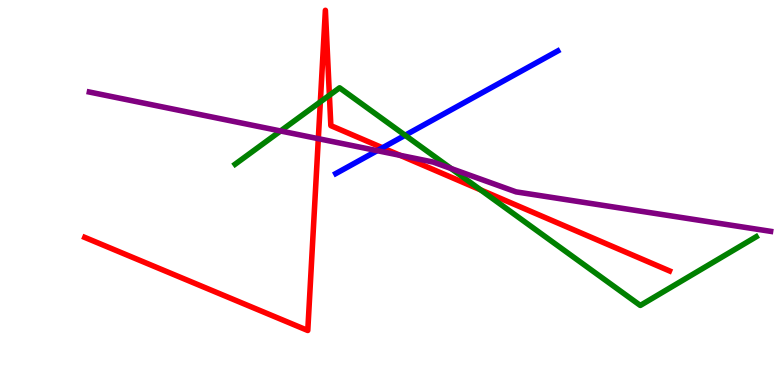[{'lines': ['blue', 'red'], 'intersections': [{'x': 4.94, 'y': 6.16}]}, {'lines': ['green', 'red'], 'intersections': [{'x': 4.13, 'y': 7.35}, {'x': 4.25, 'y': 7.53}, {'x': 6.2, 'y': 5.07}]}, {'lines': ['purple', 'red'], 'intersections': [{'x': 4.11, 'y': 6.4}, {'x': 5.16, 'y': 5.97}]}, {'lines': ['blue', 'green'], 'intersections': [{'x': 5.23, 'y': 6.49}]}, {'lines': ['blue', 'purple'], 'intersections': [{'x': 4.87, 'y': 6.09}]}, {'lines': ['green', 'purple'], 'intersections': [{'x': 3.62, 'y': 6.6}, {'x': 5.82, 'y': 5.62}]}]